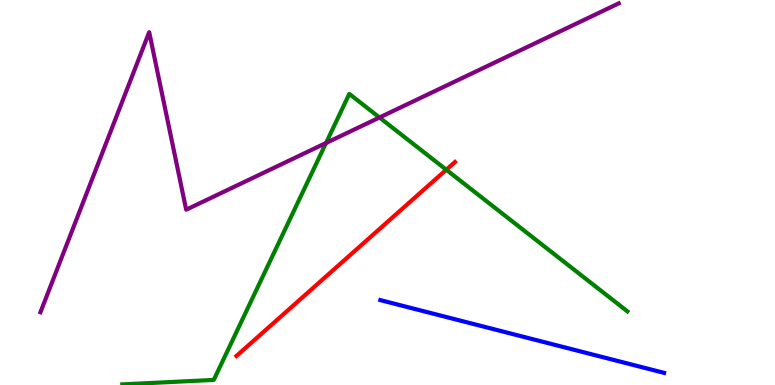[{'lines': ['blue', 'red'], 'intersections': []}, {'lines': ['green', 'red'], 'intersections': [{'x': 5.76, 'y': 5.59}]}, {'lines': ['purple', 'red'], 'intersections': []}, {'lines': ['blue', 'green'], 'intersections': []}, {'lines': ['blue', 'purple'], 'intersections': []}, {'lines': ['green', 'purple'], 'intersections': [{'x': 4.21, 'y': 6.29}, {'x': 4.9, 'y': 6.95}]}]